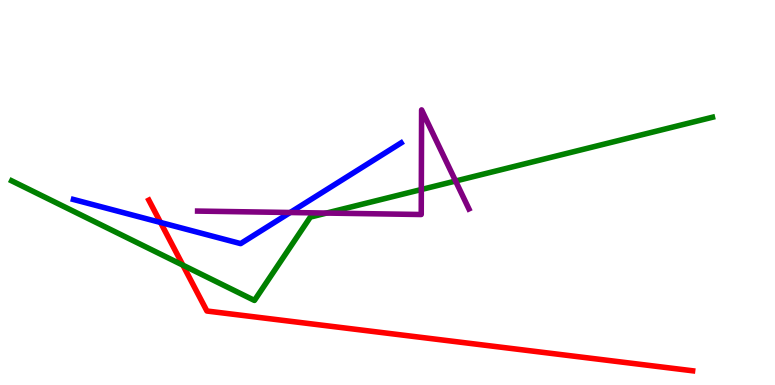[{'lines': ['blue', 'red'], 'intersections': [{'x': 2.07, 'y': 4.22}]}, {'lines': ['green', 'red'], 'intersections': [{'x': 2.36, 'y': 3.11}]}, {'lines': ['purple', 'red'], 'intersections': []}, {'lines': ['blue', 'green'], 'intersections': []}, {'lines': ['blue', 'purple'], 'intersections': [{'x': 3.74, 'y': 4.48}]}, {'lines': ['green', 'purple'], 'intersections': [{'x': 4.21, 'y': 4.47}, {'x': 5.44, 'y': 5.08}, {'x': 5.88, 'y': 5.3}]}]